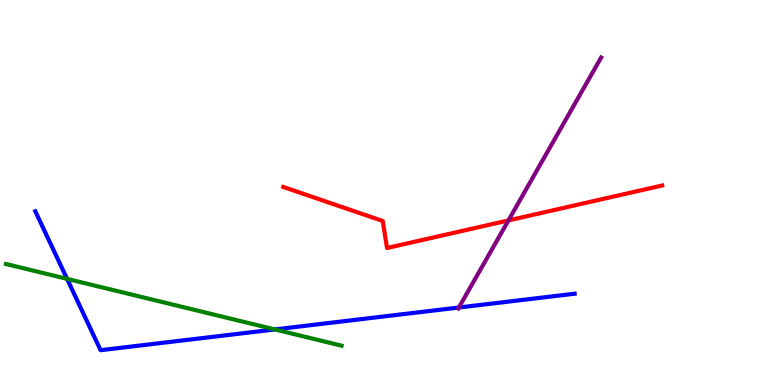[{'lines': ['blue', 'red'], 'intersections': []}, {'lines': ['green', 'red'], 'intersections': []}, {'lines': ['purple', 'red'], 'intersections': [{'x': 6.56, 'y': 4.27}]}, {'lines': ['blue', 'green'], 'intersections': [{'x': 0.865, 'y': 2.76}, {'x': 3.55, 'y': 1.44}]}, {'lines': ['blue', 'purple'], 'intersections': [{'x': 5.92, 'y': 2.01}]}, {'lines': ['green', 'purple'], 'intersections': []}]